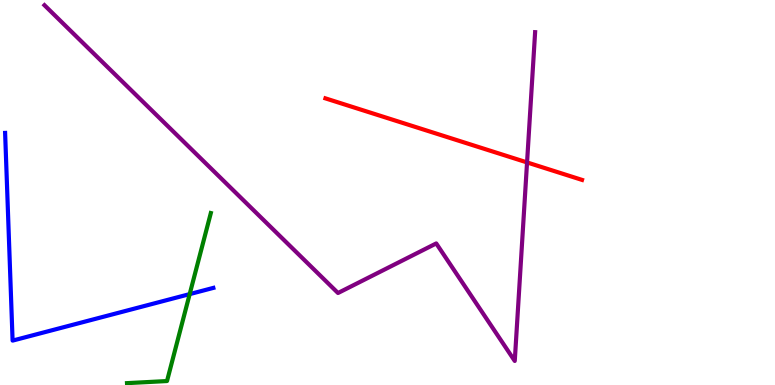[{'lines': ['blue', 'red'], 'intersections': []}, {'lines': ['green', 'red'], 'intersections': []}, {'lines': ['purple', 'red'], 'intersections': [{'x': 6.8, 'y': 5.78}]}, {'lines': ['blue', 'green'], 'intersections': [{'x': 2.45, 'y': 2.36}]}, {'lines': ['blue', 'purple'], 'intersections': []}, {'lines': ['green', 'purple'], 'intersections': []}]